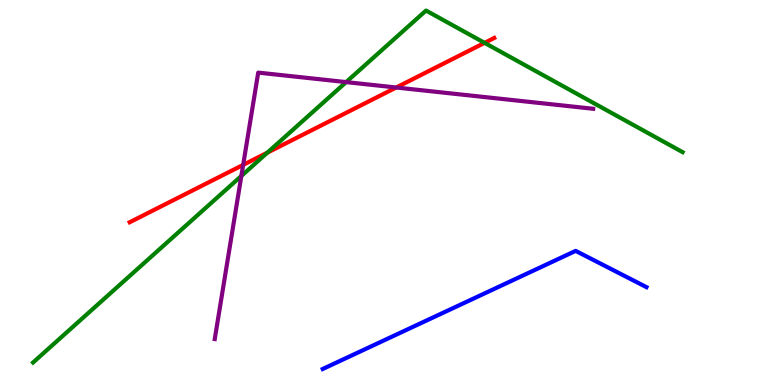[{'lines': ['blue', 'red'], 'intersections': []}, {'lines': ['green', 'red'], 'intersections': [{'x': 3.45, 'y': 6.04}, {'x': 6.25, 'y': 8.89}]}, {'lines': ['purple', 'red'], 'intersections': [{'x': 3.14, 'y': 5.72}, {'x': 5.11, 'y': 7.73}]}, {'lines': ['blue', 'green'], 'intersections': []}, {'lines': ['blue', 'purple'], 'intersections': []}, {'lines': ['green', 'purple'], 'intersections': [{'x': 3.11, 'y': 5.43}, {'x': 4.47, 'y': 7.87}]}]